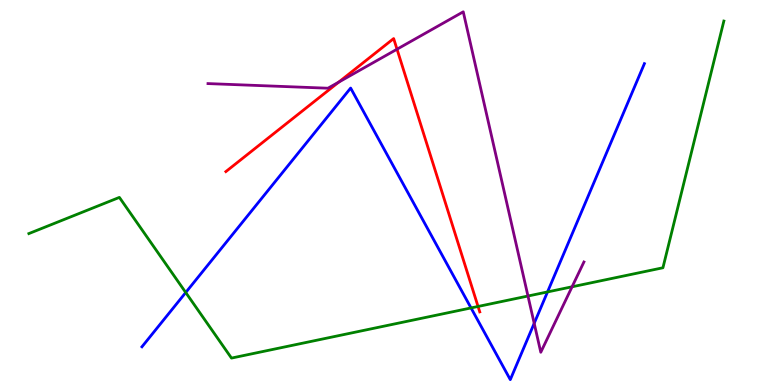[{'lines': ['blue', 'red'], 'intersections': []}, {'lines': ['green', 'red'], 'intersections': [{'x': 6.17, 'y': 2.04}]}, {'lines': ['purple', 'red'], 'intersections': [{'x': 4.37, 'y': 7.87}, {'x': 5.12, 'y': 8.72}]}, {'lines': ['blue', 'green'], 'intersections': [{'x': 2.4, 'y': 2.4}, {'x': 6.08, 'y': 2.0}, {'x': 7.06, 'y': 2.42}]}, {'lines': ['blue', 'purple'], 'intersections': [{'x': 6.89, 'y': 1.6}]}, {'lines': ['green', 'purple'], 'intersections': [{'x': 6.81, 'y': 2.31}, {'x': 7.38, 'y': 2.55}]}]